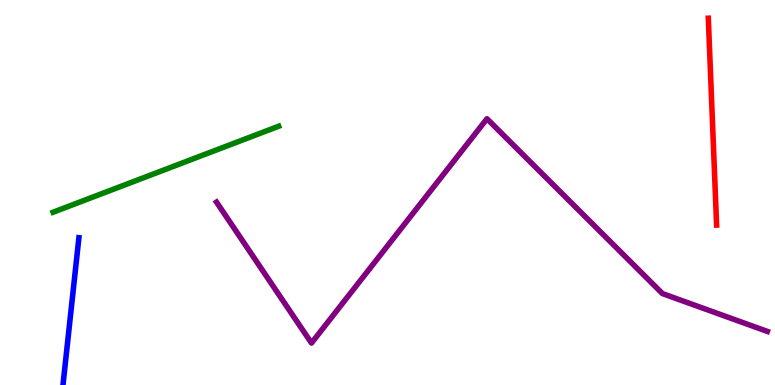[{'lines': ['blue', 'red'], 'intersections': []}, {'lines': ['green', 'red'], 'intersections': []}, {'lines': ['purple', 'red'], 'intersections': []}, {'lines': ['blue', 'green'], 'intersections': []}, {'lines': ['blue', 'purple'], 'intersections': []}, {'lines': ['green', 'purple'], 'intersections': []}]